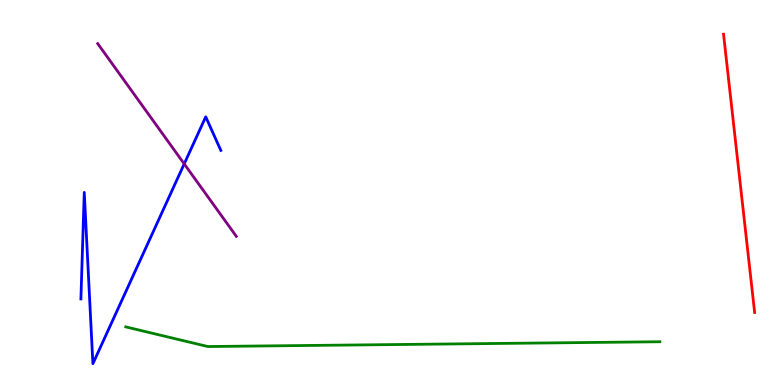[{'lines': ['blue', 'red'], 'intersections': []}, {'lines': ['green', 'red'], 'intersections': []}, {'lines': ['purple', 'red'], 'intersections': []}, {'lines': ['blue', 'green'], 'intersections': []}, {'lines': ['blue', 'purple'], 'intersections': [{'x': 2.38, 'y': 5.74}]}, {'lines': ['green', 'purple'], 'intersections': []}]